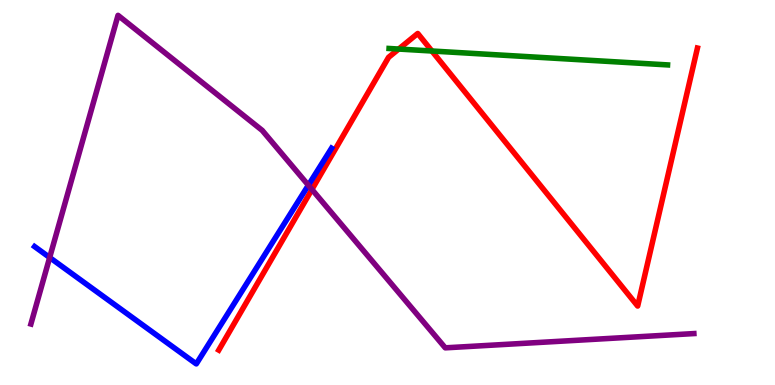[{'lines': ['blue', 'red'], 'intersections': []}, {'lines': ['green', 'red'], 'intersections': [{'x': 5.14, 'y': 8.73}, {'x': 5.57, 'y': 8.68}]}, {'lines': ['purple', 'red'], 'intersections': [{'x': 4.02, 'y': 5.08}]}, {'lines': ['blue', 'green'], 'intersections': []}, {'lines': ['blue', 'purple'], 'intersections': [{'x': 0.641, 'y': 3.31}, {'x': 3.98, 'y': 5.19}]}, {'lines': ['green', 'purple'], 'intersections': []}]